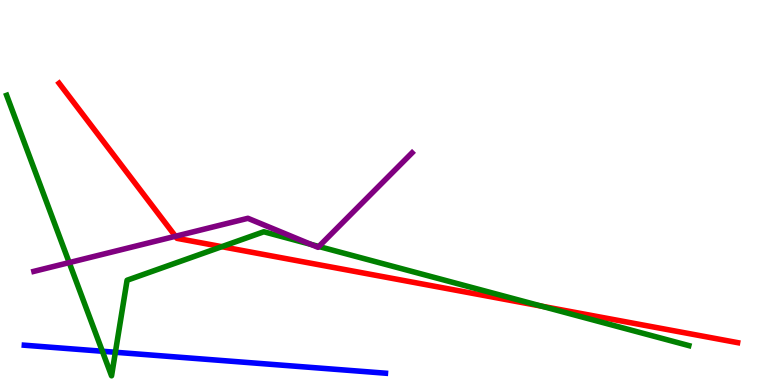[{'lines': ['blue', 'red'], 'intersections': []}, {'lines': ['green', 'red'], 'intersections': [{'x': 2.86, 'y': 3.59}, {'x': 6.99, 'y': 2.05}]}, {'lines': ['purple', 'red'], 'intersections': [{'x': 2.26, 'y': 3.86}]}, {'lines': ['blue', 'green'], 'intersections': [{'x': 1.32, 'y': 0.877}, {'x': 1.49, 'y': 0.85}]}, {'lines': ['blue', 'purple'], 'intersections': []}, {'lines': ['green', 'purple'], 'intersections': [{'x': 0.893, 'y': 3.18}, {'x': 4.01, 'y': 3.65}, {'x': 4.11, 'y': 3.6}]}]